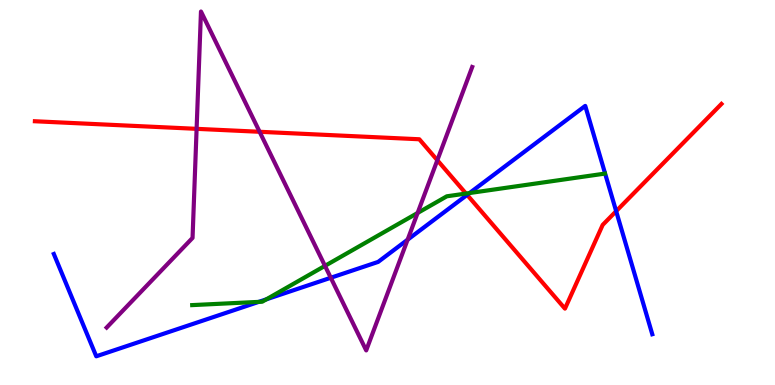[{'lines': ['blue', 'red'], 'intersections': [{'x': 6.03, 'y': 4.94}, {'x': 7.95, 'y': 4.51}]}, {'lines': ['green', 'red'], 'intersections': [{'x': 6.01, 'y': 4.97}]}, {'lines': ['purple', 'red'], 'intersections': [{'x': 2.54, 'y': 6.65}, {'x': 3.35, 'y': 6.58}, {'x': 5.64, 'y': 5.84}]}, {'lines': ['blue', 'green'], 'intersections': [{'x': 3.34, 'y': 2.16}, {'x': 3.44, 'y': 2.22}, {'x': 6.06, 'y': 4.99}]}, {'lines': ['blue', 'purple'], 'intersections': [{'x': 4.27, 'y': 2.79}, {'x': 5.26, 'y': 3.77}]}, {'lines': ['green', 'purple'], 'intersections': [{'x': 4.19, 'y': 3.09}, {'x': 5.39, 'y': 4.47}]}]